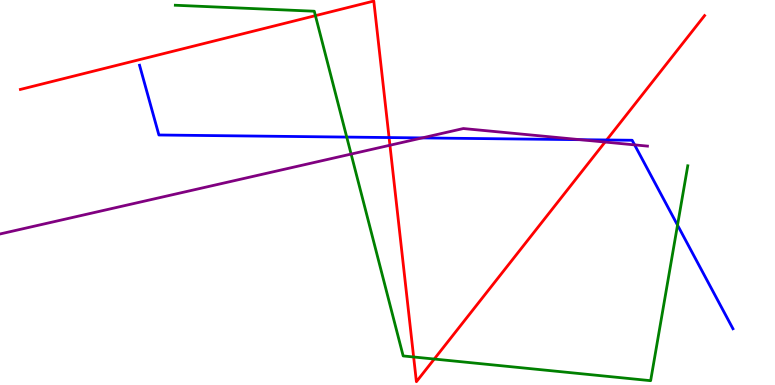[{'lines': ['blue', 'red'], 'intersections': [{'x': 5.02, 'y': 6.43}, {'x': 7.83, 'y': 6.36}]}, {'lines': ['green', 'red'], 'intersections': [{'x': 4.07, 'y': 9.59}, {'x': 5.34, 'y': 0.728}, {'x': 5.6, 'y': 0.674}]}, {'lines': ['purple', 'red'], 'intersections': [{'x': 5.03, 'y': 6.23}, {'x': 7.81, 'y': 6.31}]}, {'lines': ['blue', 'green'], 'intersections': [{'x': 4.47, 'y': 6.44}, {'x': 8.74, 'y': 4.15}]}, {'lines': ['blue', 'purple'], 'intersections': [{'x': 5.45, 'y': 6.42}, {'x': 7.49, 'y': 6.37}, {'x': 8.19, 'y': 6.24}]}, {'lines': ['green', 'purple'], 'intersections': [{'x': 4.53, 'y': 6.0}]}]